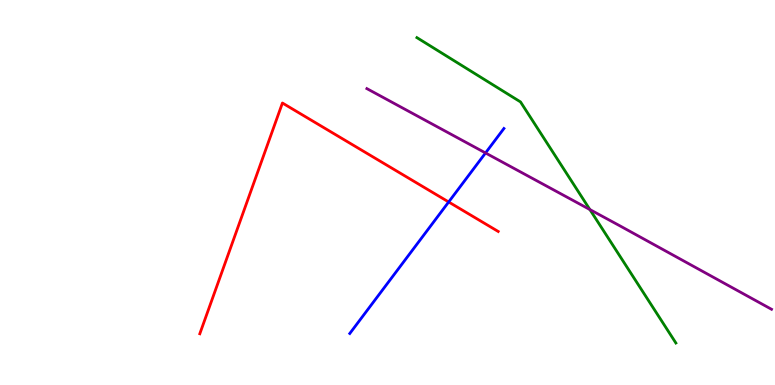[{'lines': ['blue', 'red'], 'intersections': [{'x': 5.79, 'y': 4.75}]}, {'lines': ['green', 'red'], 'intersections': []}, {'lines': ['purple', 'red'], 'intersections': []}, {'lines': ['blue', 'green'], 'intersections': []}, {'lines': ['blue', 'purple'], 'intersections': [{'x': 6.26, 'y': 6.03}]}, {'lines': ['green', 'purple'], 'intersections': [{'x': 7.61, 'y': 4.56}]}]